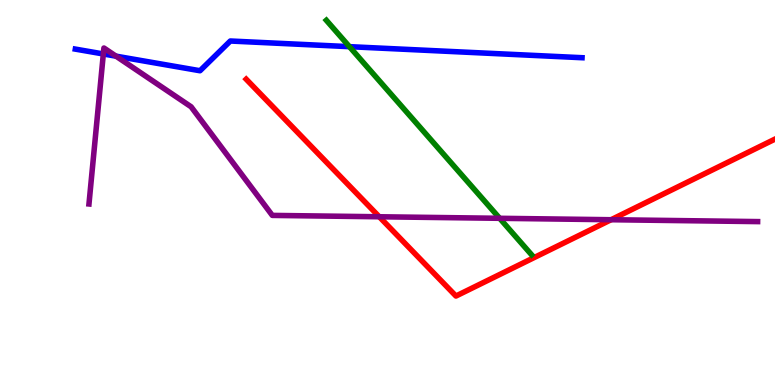[{'lines': ['blue', 'red'], 'intersections': []}, {'lines': ['green', 'red'], 'intersections': []}, {'lines': ['purple', 'red'], 'intersections': [{'x': 4.89, 'y': 4.37}, {'x': 7.88, 'y': 4.29}]}, {'lines': ['blue', 'green'], 'intersections': [{'x': 4.51, 'y': 8.79}]}, {'lines': ['blue', 'purple'], 'intersections': [{'x': 1.33, 'y': 8.6}, {'x': 1.5, 'y': 8.54}]}, {'lines': ['green', 'purple'], 'intersections': [{'x': 6.45, 'y': 4.33}]}]